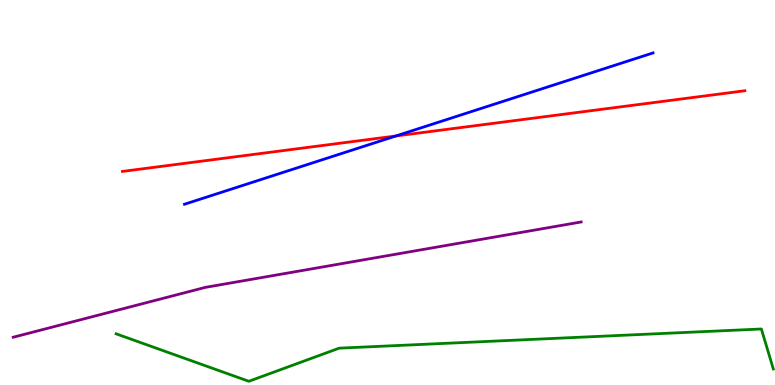[{'lines': ['blue', 'red'], 'intersections': [{'x': 5.11, 'y': 6.47}]}, {'lines': ['green', 'red'], 'intersections': []}, {'lines': ['purple', 'red'], 'intersections': []}, {'lines': ['blue', 'green'], 'intersections': []}, {'lines': ['blue', 'purple'], 'intersections': []}, {'lines': ['green', 'purple'], 'intersections': []}]